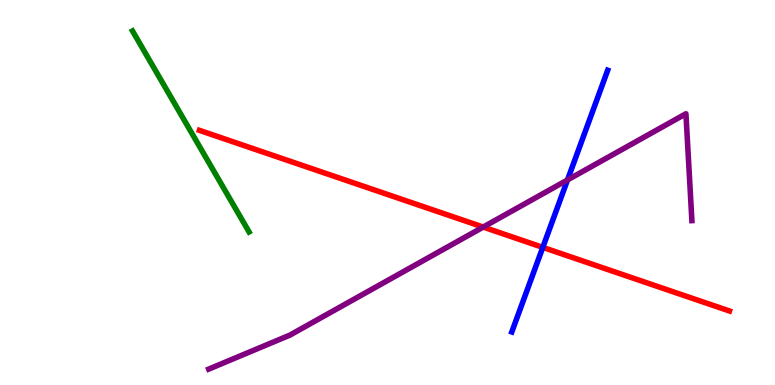[{'lines': ['blue', 'red'], 'intersections': [{'x': 7.0, 'y': 3.57}]}, {'lines': ['green', 'red'], 'intersections': []}, {'lines': ['purple', 'red'], 'intersections': [{'x': 6.24, 'y': 4.1}]}, {'lines': ['blue', 'green'], 'intersections': []}, {'lines': ['blue', 'purple'], 'intersections': [{'x': 7.32, 'y': 5.33}]}, {'lines': ['green', 'purple'], 'intersections': []}]